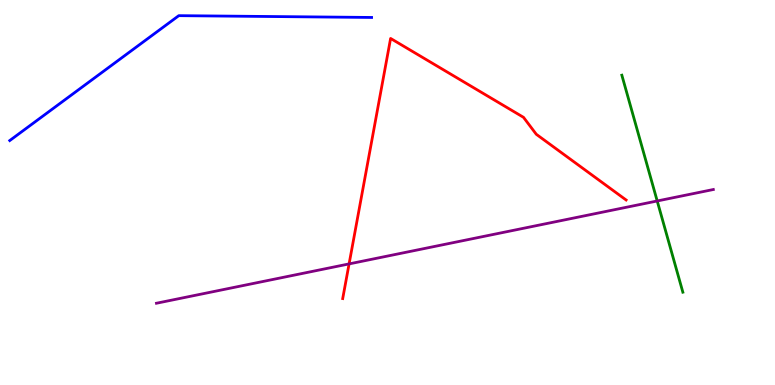[{'lines': ['blue', 'red'], 'intersections': []}, {'lines': ['green', 'red'], 'intersections': []}, {'lines': ['purple', 'red'], 'intersections': [{'x': 4.5, 'y': 3.15}]}, {'lines': ['blue', 'green'], 'intersections': []}, {'lines': ['blue', 'purple'], 'intersections': []}, {'lines': ['green', 'purple'], 'intersections': [{'x': 8.48, 'y': 4.78}]}]